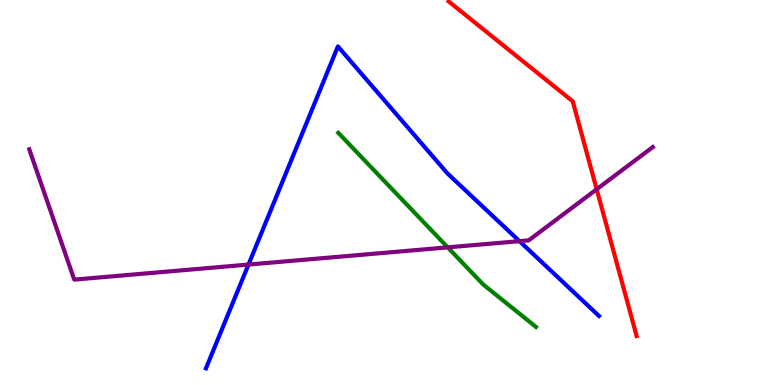[{'lines': ['blue', 'red'], 'intersections': []}, {'lines': ['green', 'red'], 'intersections': []}, {'lines': ['purple', 'red'], 'intersections': [{'x': 7.7, 'y': 5.08}]}, {'lines': ['blue', 'green'], 'intersections': []}, {'lines': ['blue', 'purple'], 'intersections': [{'x': 3.21, 'y': 3.13}, {'x': 6.7, 'y': 3.74}]}, {'lines': ['green', 'purple'], 'intersections': [{'x': 5.78, 'y': 3.58}]}]